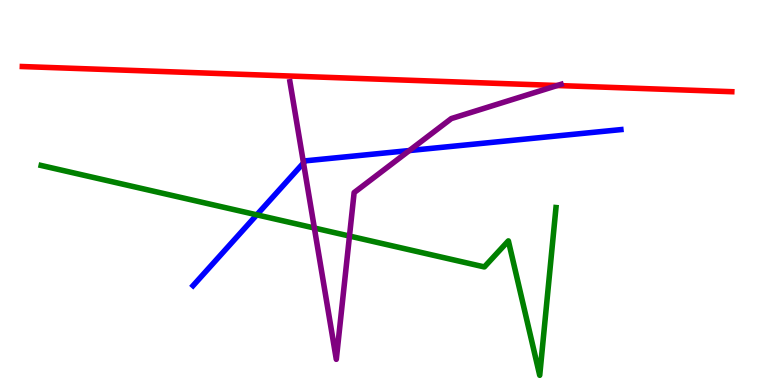[{'lines': ['blue', 'red'], 'intersections': []}, {'lines': ['green', 'red'], 'intersections': []}, {'lines': ['purple', 'red'], 'intersections': [{'x': 7.19, 'y': 7.78}]}, {'lines': ['blue', 'green'], 'intersections': [{'x': 3.31, 'y': 4.42}]}, {'lines': ['blue', 'purple'], 'intersections': [{'x': 3.92, 'y': 5.77}, {'x': 5.28, 'y': 6.09}]}, {'lines': ['green', 'purple'], 'intersections': [{'x': 4.06, 'y': 4.08}, {'x': 4.51, 'y': 3.87}]}]